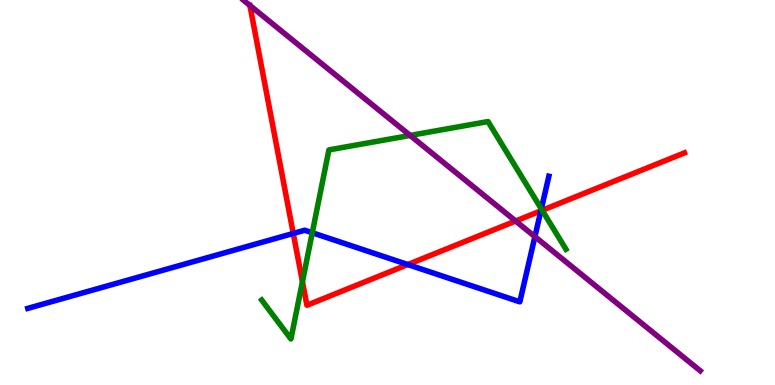[{'lines': ['blue', 'red'], 'intersections': [{'x': 3.78, 'y': 3.94}, {'x': 5.26, 'y': 3.13}, {'x': 6.98, 'y': 4.52}]}, {'lines': ['green', 'red'], 'intersections': [{'x': 3.9, 'y': 2.68}, {'x': 7.0, 'y': 4.54}]}, {'lines': ['purple', 'red'], 'intersections': [{'x': 6.65, 'y': 4.26}]}, {'lines': ['blue', 'green'], 'intersections': [{'x': 4.03, 'y': 3.95}, {'x': 6.98, 'y': 4.57}]}, {'lines': ['blue', 'purple'], 'intersections': [{'x': 6.9, 'y': 3.85}]}, {'lines': ['green', 'purple'], 'intersections': [{'x': 5.29, 'y': 6.48}]}]